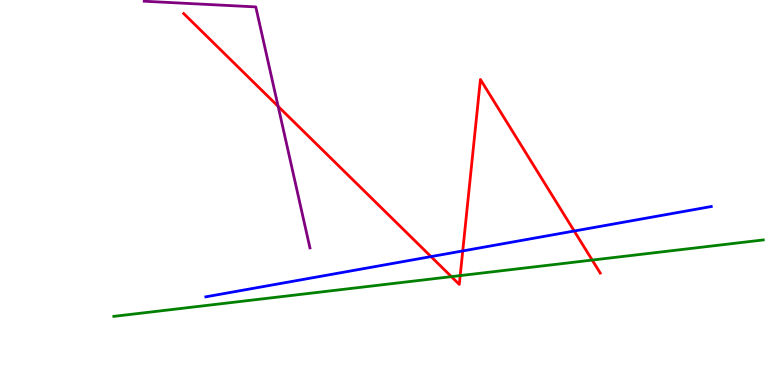[{'lines': ['blue', 'red'], 'intersections': [{'x': 5.56, 'y': 3.34}, {'x': 5.97, 'y': 3.48}, {'x': 7.41, 'y': 4.0}]}, {'lines': ['green', 'red'], 'intersections': [{'x': 5.82, 'y': 2.81}, {'x': 5.94, 'y': 2.84}, {'x': 7.64, 'y': 3.24}]}, {'lines': ['purple', 'red'], 'intersections': [{'x': 3.59, 'y': 7.24}]}, {'lines': ['blue', 'green'], 'intersections': []}, {'lines': ['blue', 'purple'], 'intersections': []}, {'lines': ['green', 'purple'], 'intersections': []}]